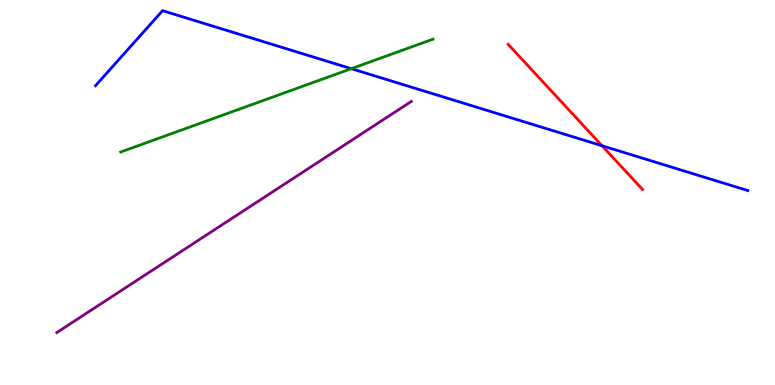[{'lines': ['blue', 'red'], 'intersections': [{'x': 7.77, 'y': 6.21}]}, {'lines': ['green', 'red'], 'intersections': []}, {'lines': ['purple', 'red'], 'intersections': []}, {'lines': ['blue', 'green'], 'intersections': [{'x': 4.53, 'y': 8.22}]}, {'lines': ['blue', 'purple'], 'intersections': []}, {'lines': ['green', 'purple'], 'intersections': []}]